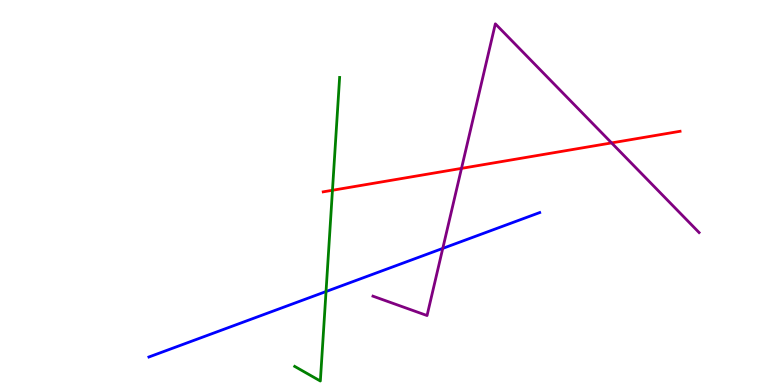[{'lines': ['blue', 'red'], 'intersections': []}, {'lines': ['green', 'red'], 'intersections': [{'x': 4.29, 'y': 5.06}]}, {'lines': ['purple', 'red'], 'intersections': [{'x': 5.95, 'y': 5.63}, {'x': 7.89, 'y': 6.29}]}, {'lines': ['blue', 'green'], 'intersections': [{'x': 4.21, 'y': 2.43}]}, {'lines': ['blue', 'purple'], 'intersections': [{'x': 5.71, 'y': 3.55}]}, {'lines': ['green', 'purple'], 'intersections': []}]